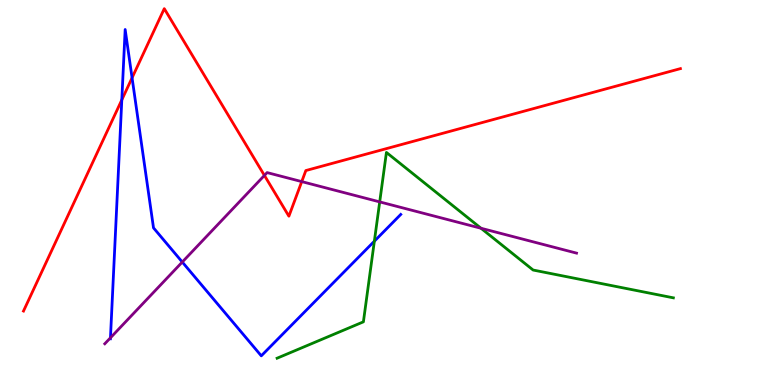[{'lines': ['blue', 'red'], 'intersections': [{'x': 1.57, 'y': 7.41}, {'x': 1.7, 'y': 7.98}]}, {'lines': ['green', 'red'], 'intersections': []}, {'lines': ['purple', 'red'], 'intersections': [{'x': 3.41, 'y': 5.44}, {'x': 3.89, 'y': 5.28}]}, {'lines': ['blue', 'green'], 'intersections': [{'x': 4.83, 'y': 3.74}]}, {'lines': ['blue', 'purple'], 'intersections': [{'x': 1.43, 'y': 1.23}, {'x': 2.35, 'y': 3.19}]}, {'lines': ['green', 'purple'], 'intersections': [{'x': 4.9, 'y': 4.76}, {'x': 6.21, 'y': 4.07}]}]